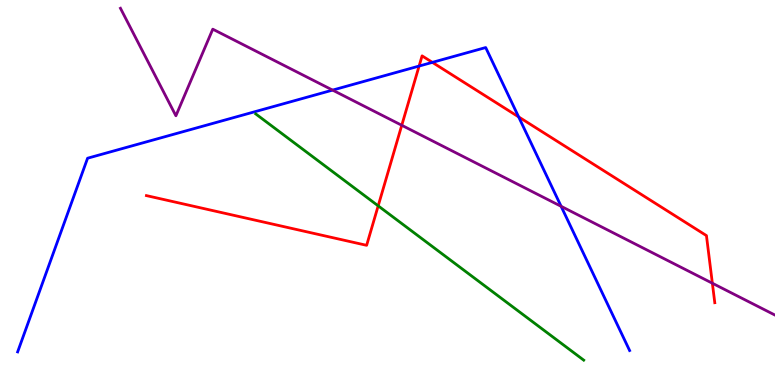[{'lines': ['blue', 'red'], 'intersections': [{'x': 5.41, 'y': 8.28}, {'x': 5.58, 'y': 8.38}, {'x': 6.69, 'y': 6.96}]}, {'lines': ['green', 'red'], 'intersections': [{'x': 4.88, 'y': 4.65}]}, {'lines': ['purple', 'red'], 'intersections': [{'x': 5.18, 'y': 6.75}, {'x': 9.19, 'y': 2.64}]}, {'lines': ['blue', 'green'], 'intersections': []}, {'lines': ['blue', 'purple'], 'intersections': [{'x': 4.29, 'y': 7.66}, {'x': 7.24, 'y': 4.64}]}, {'lines': ['green', 'purple'], 'intersections': []}]